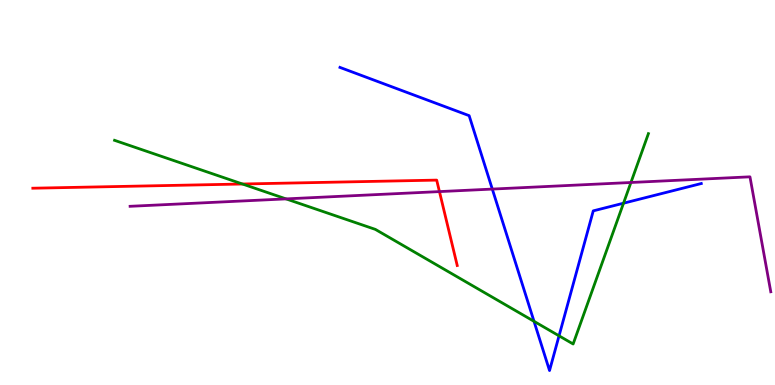[{'lines': ['blue', 'red'], 'intersections': []}, {'lines': ['green', 'red'], 'intersections': [{'x': 3.13, 'y': 5.22}]}, {'lines': ['purple', 'red'], 'intersections': [{'x': 5.67, 'y': 5.02}]}, {'lines': ['blue', 'green'], 'intersections': [{'x': 6.89, 'y': 1.65}, {'x': 7.21, 'y': 1.28}, {'x': 8.05, 'y': 4.72}]}, {'lines': ['blue', 'purple'], 'intersections': [{'x': 6.35, 'y': 5.09}]}, {'lines': ['green', 'purple'], 'intersections': [{'x': 3.69, 'y': 4.83}, {'x': 8.14, 'y': 5.26}]}]